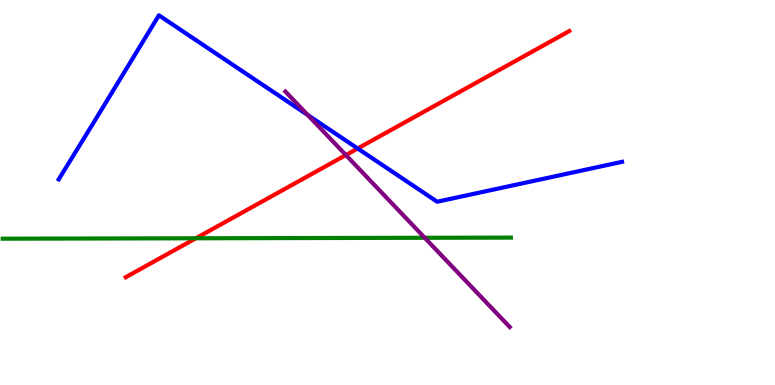[{'lines': ['blue', 'red'], 'intersections': [{'x': 4.62, 'y': 6.14}]}, {'lines': ['green', 'red'], 'intersections': [{'x': 2.53, 'y': 3.81}]}, {'lines': ['purple', 'red'], 'intersections': [{'x': 4.46, 'y': 5.97}]}, {'lines': ['blue', 'green'], 'intersections': []}, {'lines': ['blue', 'purple'], 'intersections': [{'x': 3.97, 'y': 7.01}]}, {'lines': ['green', 'purple'], 'intersections': [{'x': 5.48, 'y': 3.82}]}]